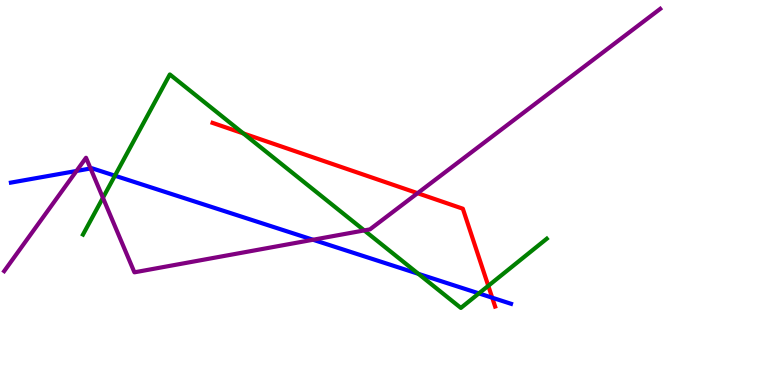[{'lines': ['blue', 'red'], 'intersections': [{'x': 6.35, 'y': 2.27}]}, {'lines': ['green', 'red'], 'intersections': [{'x': 3.14, 'y': 6.53}, {'x': 6.3, 'y': 2.58}]}, {'lines': ['purple', 'red'], 'intersections': [{'x': 5.39, 'y': 4.98}]}, {'lines': ['blue', 'green'], 'intersections': [{'x': 1.48, 'y': 5.44}, {'x': 5.4, 'y': 2.89}, {'x': 6.18, 'y': 2.38}]}, {'lines': ['blue', 'purple'], 'intersections': [{'x': 0.987, 'y': 5.56}, {'x': 1.17, 'y': 5.62}, {'x': 4.04, 'y': 3.77}]}, {'lines': ['green', 'purple'], 'intersections': [{'x': 1.33, 'y': 4.86}, {'x': 4.7, 'y': 4.02}]}]